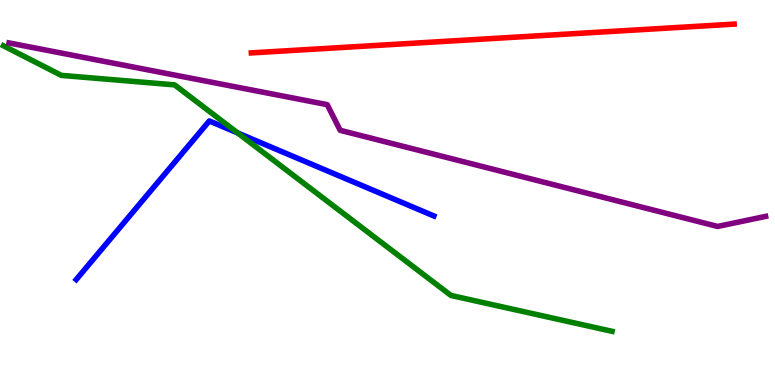[{'lines': ['blue', 'red'], 'intersections': []}, {'lines': ['green', 'red'], 'intersections': []}, {'lines': ['purple', 'red'], 'intersections': []}, {'lines': ['blue', 'green'], 'intersections': [{'x': 3.07, 'y': 6.55}]}, {'lines': ['blue', 'purple'], 'intersections': []}, {'lines': ['green', 'purple'], 'intersections': []}]